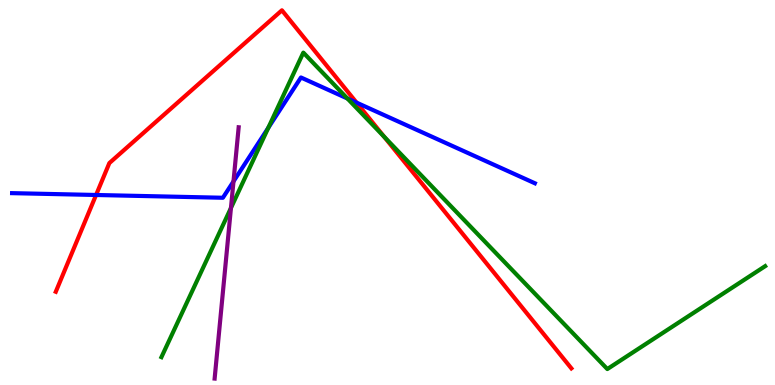[{'lines': ['blue', 'red'], 'intersections': [{'x': 1.24, 'y': 4.94}, {'x': 4.6, 'y': 7.33}]}, {'lines': ['green', 'red'], 'intersections': [{'x': 4.95, 'y': 6.45}]}, {'lines': ['purple', 'red'], 'intersections': []}, {'lines': ['blue', 'green'], 'intersections': [{'x': 3.46, 'y': 6.68}, {'x': 4.48, 'y': 7.44}]}, {'lines': ['blue', 'purple'], 'intersections': [{'x': 3.01, 'y': 5.29}]}, {'lines': ['green', 'purple'], 'intersections': [{'x': 2.98, 'y': 4.6}]}]